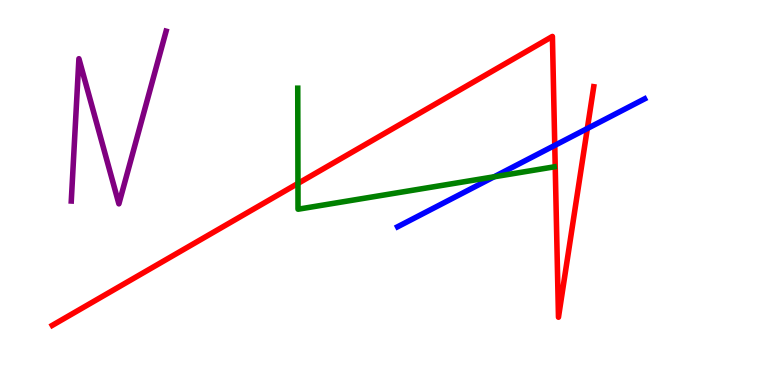[{'lines': ['blue', 'red'], 'intersections': [{'x': 7.16, 'y': 6.22}, {'x': 7.58, 'y': 6.66}]}, {'lines': ['green', 'red'], 'intersections': [{'x': 3.84, 'y': 5.24}]}, {'lines': ['purple', 'red'], 'intersections': []}, {'lines': ['blue', 'green'], 'intersections': [{'x': 6.38, 'y': 5.41}]}, {'lines': ['blue', 'purple'], 'intersections': []}, {'lines': ['green', 'purple'], 'intersections': []}]